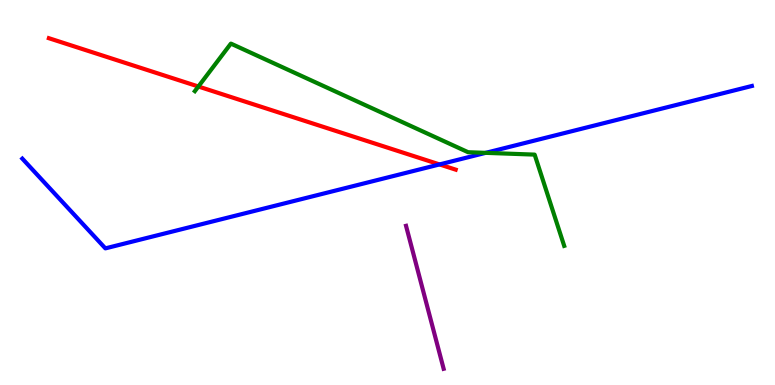[{'lines': ['blue', 'red'], 'intersections': [{'x': 5.67, 'y': 5.73}]}, {'lines': ['green', 'red'], 'intersections': [{'x': 2.56, 'y': 7.75}]}, {'lines': ['purple', 'red'], 'intersections': []}, {'lines': ['blue', 'green'], 'intersections': [{'x': 6.27, 'y': 6.03}]}, {'lines': ['blue', 'purple'], 'intersections': []}, {'lines': ['green', 'purple'], 'intersections': []}]